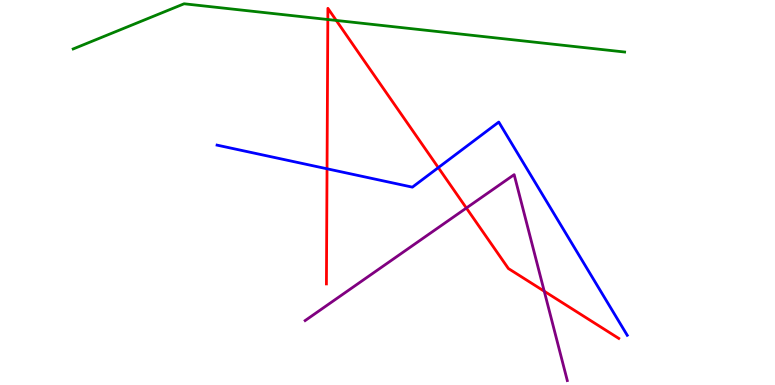[{'lines': ['blue', 'red'], 'intersections': [{'x': 4.22, 'y': 5.62}, {'x': 5.66, 'y': 5.65}]}, {'lines': ['green', 'red'], 'intersections': [{'x': 4.23, 'y': 9.49}, {'x': 4.34, 'y': 9.47}]}, {'lines': ['purple', 'red'], 'intersections': [{'x': 6.02, 'y': 4.6}, {'x': 7.02, 'y': 2.44}]}, {'lines': ['blue', 'green'], 'intersections': []}, {'lines': ['blue', 'purple'], 'intersections': []}, {'lines': ['green', 'purple'], 'intersections': []}]